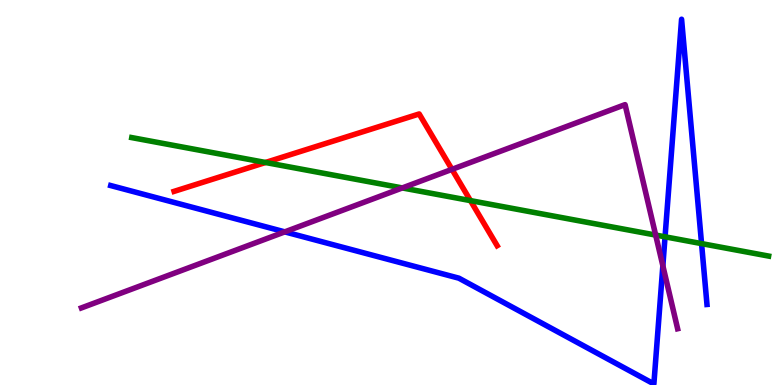[{'lines': ['blue', 'red'], 'intersections': []}, {'lines': ['green', 'red'], 'intersections': [{'x': 3.43, 'y': 5.78}, {'x': 6.07, 'y': 4.79}]}, {'lines': ['purple', 'red'], 'intersections': [{'x': 5.83, 'y': 5.6}]}, {'lines': ['blue', 'green'], 'intersections': [{'x': 8.58, 'y': 3.85}, {'x': 9.05, 'y': 3.67}]}, {'lines': ['blue', 'purple'], 'intersections': [{'x': 3.67, 'y': 3.98}, {'x': 8.55, 'y': 3.1}]}, {'lines': ['green', 'purple'], 'intersections': [{'x': 5.19, 'y': 5.12}, {'x': 8.46, 'y': 3.89}]}]